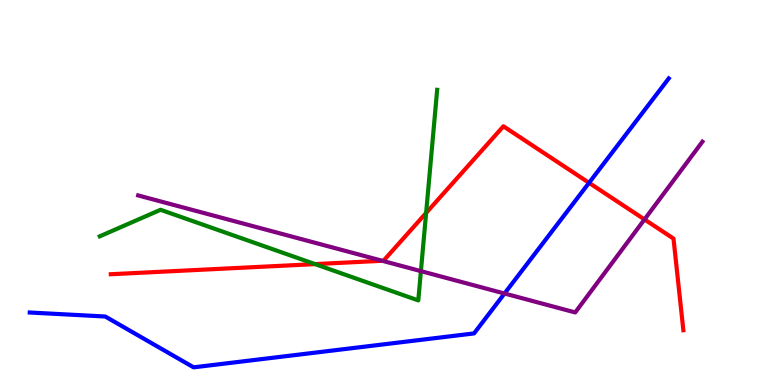[{'lines': ['blue', 'red'], 'intersections': [{'x': 7.6, 'y': 5.25}]}, {'lines': ['green', 'red'], 'intersections': [{'x': 4.07, 'y': 3.14}, {'x': 5.5, 'y': 4.47}]}, {'lines': ['purple', 'red'], 'intersections': [{'x': 4.93, 'y': 3.23}, {'x': 8.32, 'y': 4.3}]}, {'lines': ['blue', 'green'], 'intersections': []}, {'lines': ['blue', 'purple'], 'intersections': [{'x': 6.51, 'y': 2.38}]}, {'lines': ['green', 'purple'], 'intersections': [{'x': 5.43, 'y': 2.96}]}]